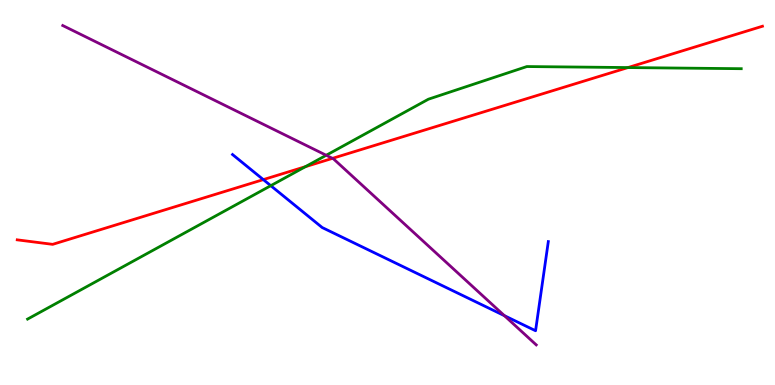[{'lines': ['blue', 'red'], 'intersections': [{'x': 3.4, 'y': 5.33}]}, {'lines': ['green', 'red'], 'intersections': [{'x': 3.94, 'y': 5.67}, {'x': 8.1, 'y': 8.25}]}, {'lines': ['purple', 'red'], 'intersections': [{'x': 4.29, 'y': 5.89}]}, {'lines': ['blue', 'green'], 'intersections': [{'x': 3.49, 'y': 5.18}]}, {'lines': ['blue', 'purple'], 'intersections': [{'x': 6.51, 'y': 1.8}]}, {'lines': ['green', 'purple'], 'intersections': [{'x': 4.21, 'y': 5.97}]}]